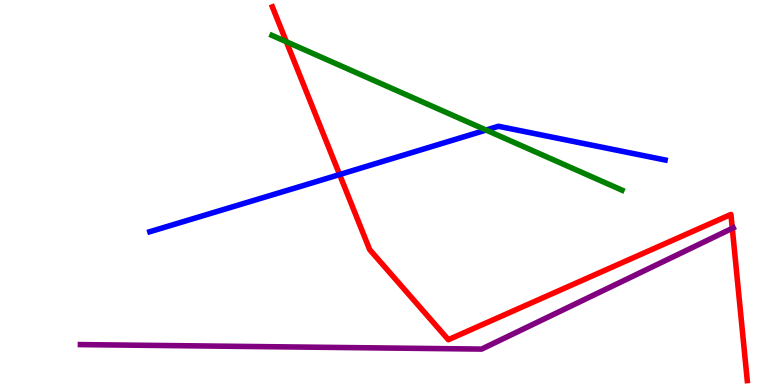[{'lines': ['blue', 'red'], 'intersections': [{'x': 4.38, 'y': 5.47}]}, {'lines': ['green', 'red'], 'intersections': [{'x': 3.7, 'y': 8.92}]}, {'lines': ['purple', 'red'], 'intersections': [{'x': 9.45, 'y': 4.07}]}, {'lines': ['blue', 'green'], 'intersections': [{'x': 6.27, 'y': 6.62}]}, {'lines': ['blue', 'purple'], 'intersections': []}, {'lines': ['green', 'purple'], 'intersections': []}]